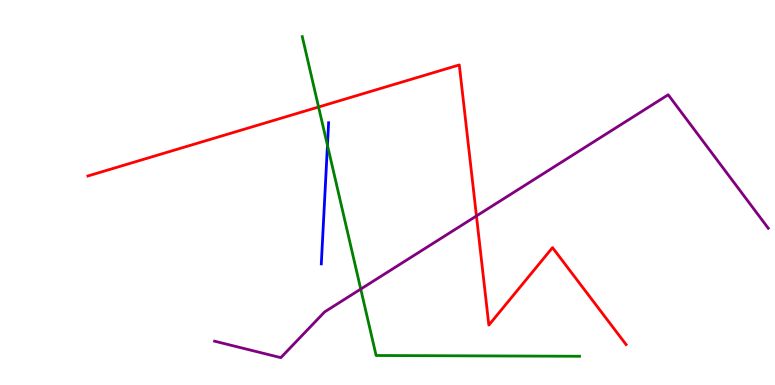[{'lines': ['blue', 'red'], 'intersections': []}, {'lines': ['green', 'red'], 'intersections': [{'x': 4.11, 'y': 7.22}]}, {'lines': ['purple', 'red'], 'intersections': [{'x': 6.15, 'y': 4.39}]}, {'lines': ['blue', 'green'], 'intersections': [{'x': 4.23, 'y': 6.23}]}, {'lines': ['blue', 'purple'], 'intersections': []}, {'lines': ['green', 'purple'], 'intersections': [{'x': 4.65, 'y': 2.49}]}]